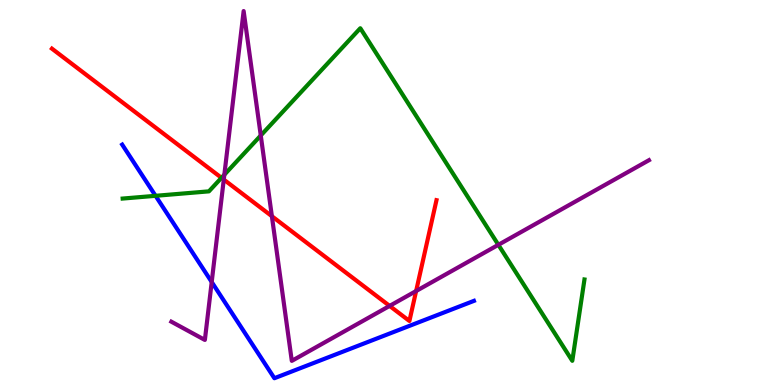[{'lines': ['blue', 'red'], 'intersections': []}, {'lines': ['green', 'red'], 'intersections': [{'x': 2.86, 'y': 5.38}]}, {'lines': ['purple', 'red'], 'intersections': [{'x': 2.89, 'y': 5.34}, {'x': 3.51, 'y': 4.38}, {'x': 5.03, 'y': 2.05}, {'x': 5.37, 'y': 2.44}]}, {'lines': ['blue', 'green'], 'intersections': [{'x': 2.01, 'y': 4.91}]}, {'lines': ['blue', 'purple'], 'intersections': [{'x': 2.73, 'y': 2.68}]}, {'lines': ['green', 'purple'], 'intersections': [{'x': 2.89, 'y': 5.46}, {'x': 3.36, 'y': 6.48}, {'x': 6.43, 'y': 3.64}]}]